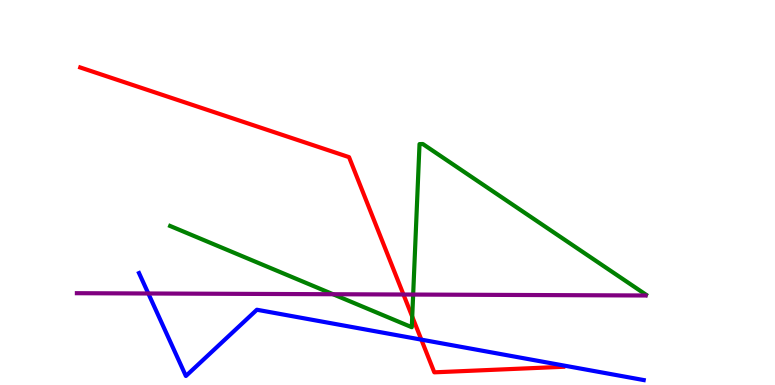[{'lines': ['blue', 'red'], 'intersections': [{'x': 5.44, 'y': 1.18}]}, {'lines': ['green', 'red'], 'intersections': [{'x': 5.32, 'y': 1.78}]}, {'lines': ['purple', 'red'], 'intersections': [{'x': 5.21, 'y': 2.35}]}, {'lines': ['blue', 'green'], 'intersections': []}, {'lines': ['blue', 'purple'], 'intersections': [{'x': 1.91, 'y': 2.38}]}, {'lines': ['green', 'purple'], 'intersections': [{'x': 4.3, 'y': 2.36}, {'x': 5.33, 'y': 2.35}]}]